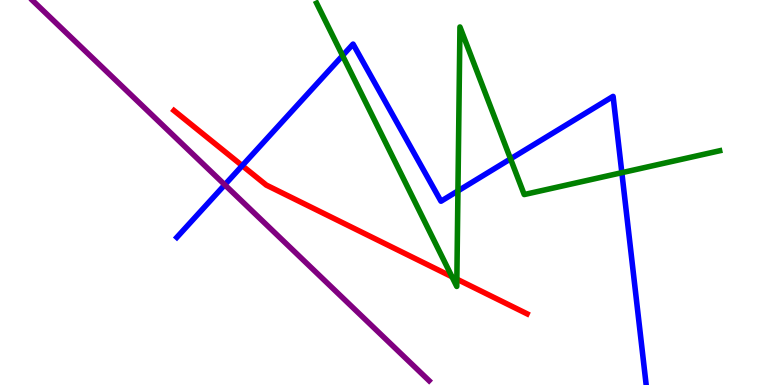[{'lines': ['blue', 'red'], 'intersections': [{'x': 3.13, 'y': 5.7}]}, {'lines': ['green', 'red'], 'intersections': [{'x': 5.83, 'y': 2.81}, {'x': 5.89, 'y': 2.75}]}, {'lines': ['purple', 'red'], 'intersections': []}, {'lines': ['blue', 'green'], 'intersections': [{'x': 4.42, 'y': 8.56}, {'x': 5.91, 'y': 5.04}, {'x': 6.59, 'y': 5.87}, {'x': 8.02, 'y': 5.51}]}, {'lines': ['blue', 'purple'], 'intersections': [{'x': 2.9, 'y': 5.2}]}, {'lines': ['green', 'purple'], 'intersections': []}]